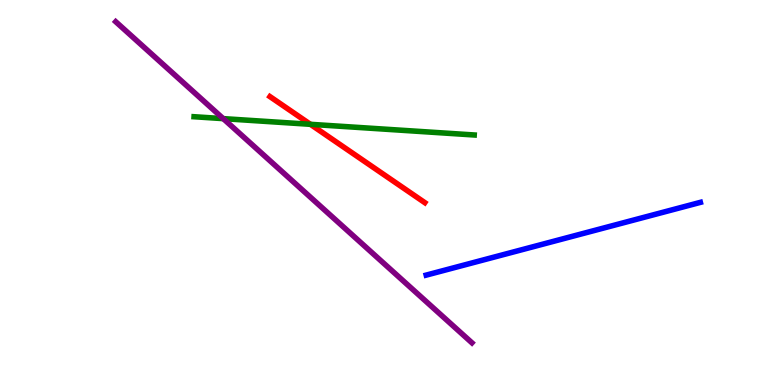[{'lines': ['blue', 'red'], 'intersections': []}, {'lines': ['green', 'red'], 'intersections': [{'x': 4.01, 'y': 6.77}]}, {'lines': ['purple', 'red'], 'intersections': []}, {'lines': ['blue', 'green'], 'intersections': []}, {'lines': ['blue', 'purple'], 'intersections': []}, {'lines': ['green', 'purple'], 'intersections': [{'x': 2.88, 'y': 6.92}]}]